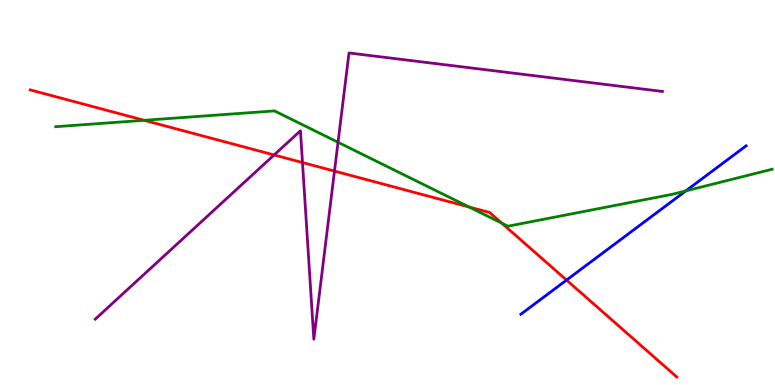[{'lines': ['blue', 'red'], 'intersections': [{'x': 7.31, 'y': 2.73}]}, {'lines': ['green', 'red'], 'intersections': [{'x': 1.86, 'y': 6.88}, {'x': 6.05, 'y': 4.62}, {'x': 6.47, 'y': 4.2}]}, {'lines': ['purple', 'red'], 'intersections': [{'x': 3.54, 'y': 5.97}, {'x': 3.9, 'y': 5.78}, {'x': 4.32, 'y': 5.56}]}, {'lines': ['blue', 'green'], 'intersections': [{'x': 8.85, 'y': 5.04}]}, {'lines': ['blue', 'purple'], 'intersections': []}, {'lines': ['green', 'purple'], 'intersections': [{'x': 4.36, 'y': 6.3}]}]